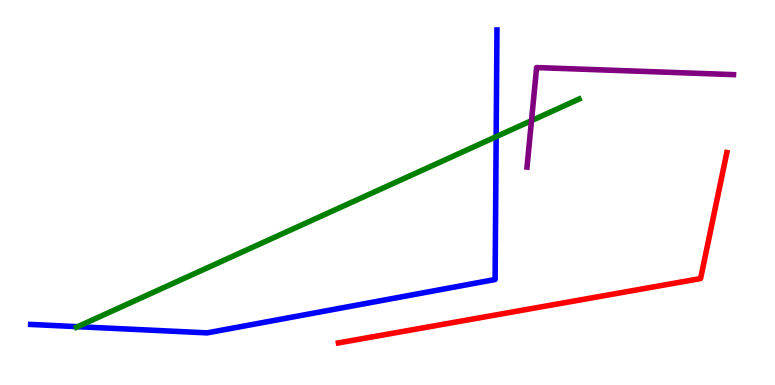[{'lines': ['blue', 'red'], 'intersections': []}, {'lines': ['green', 'red'], 'intersections': []}, {'lines': ['purple', 'red'], 'intersections': []}, {'lines': ['blue', 'green'], 'intersections': [{'x': 1.0, 'y': 1.51}, {'x': 6.4, 'y': 6.45}]}, {'lines': ['blue', 'purple'], 'intersections': []}, {'lines': ['green', 'purple'], 'intersections': [{'x': 6.86, 'y': 6.87}]}]